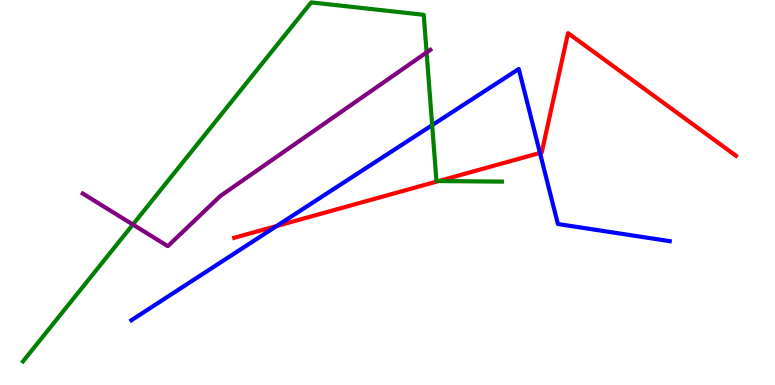[{'lines': ['blue', 'red'], 'intersections': [{'x': 3.57, 'y': 4.13}, {'x': 6.97, 'y': 6.03}]}, {'lines': ['green', 'red'], 'intersections': [{'x': 5.66, 'y': 5.3}]}, {'lines': ['purple', 'red'], 'intersections': []}, {'lines': ['blue', 'green'], 'intersections': [{'x': 5.58, 'y': 6.75}]}, {'lines': ['blue', 'purple'], 'intersections': []}, {'lines': ['green', 'purple'], 'intersections': [{'x': 1.71, 'y': 4.17}, {'x': 5.5, 'y': 8.64}]}]